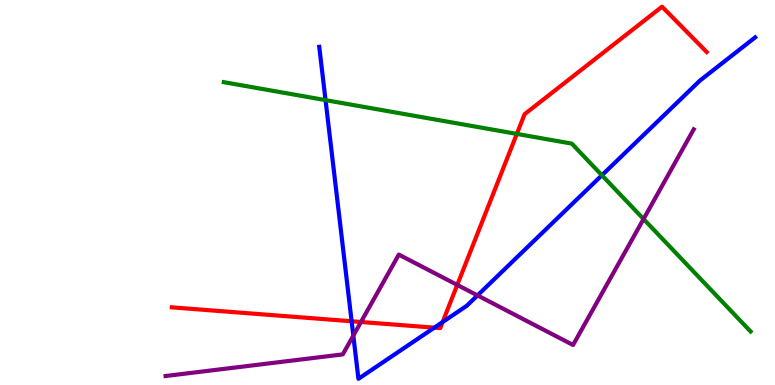[{'lines': ['blue', 'red'], 'intersections': [{'x': 4.54, 'y': 1.66}, {'x': 5.6, 'y': 1.49}, {'x': 5.71, 'y': 1.63}]}, {'lines': ['green', 'red'], 'intersections': [{'x': 6.67, 'y': 6.52}]}, {'lines': ['purple', 'red'], 'intersections': [{'x': 4.66, 'y': 1.64}, {'x': 5.9, 'y': 2.6}]}, {'lines': ['blue', 'green'], 'intersections': [{'x': 4.2, 'y': 7.4}, {'x': 7.77, 'y': 5.45}]}, {'lines': ['blue', 'purple'], 'intersections': [{'x': 4.56, 'y': 1.28}, {'x': 6.16, 'y': 2.33}]}, {'lines': ['green', 'purple'], 'intersections': [{'x': 8.3, 'y': 4.31}]}]